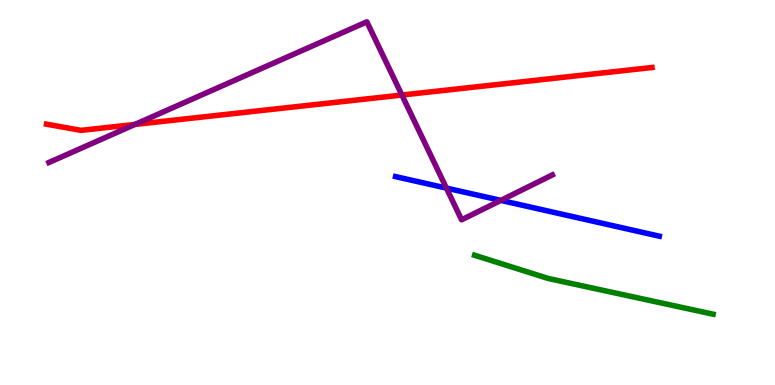[{'lines': ['blue', 'red'], 'intersections': []}, {'lines': ['green', 'red'], 'intersections': []}, {'lines': ['purple', 'red'], 'intersections': [{'x': 1.74, 'y': 6.77}, {'x': 5.19, 'y': 7.53}]}, {'lines': ['blue', 'green'], 'intersections': []}, {'lines': ['blue', 'purple'], 'intersections': [{'x': 5.76, 'y': 5.11}, {'x': 6.46, 'y': 4.8}]}, {'lines': ['green', 'purple'], 'intersections': []}]